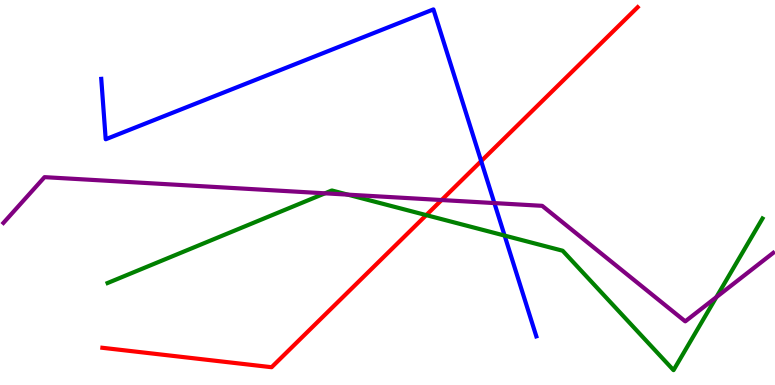[{'lines': ['blue', 'red'], 'intersections': [{'x': 6.21, 'y': 5.82}]}, {'lines': ['green', 'red'], 'intersections': [{'x': 5.5, 'y': 4.41}]}, {'lines': ['purple', 'red'], 'intersections': [{'x': 5.7, 'y': 4.8}]}, {'lines': ['blue', 'green'], 'intersections': [{'x': 6.51, 'y': 3.88}]}, {'lines': ['blue', 'purple'], 'intersections': [{'x': 6.38, 'y': 4.73}]}, {'lines': ['green', 'purple'], 'intersections': [{'x': 4.19, 'y': 4.98}, {'x': 4.49, 'y': 4.94}, {'x': 9.24, 'y': 2.28}]}]